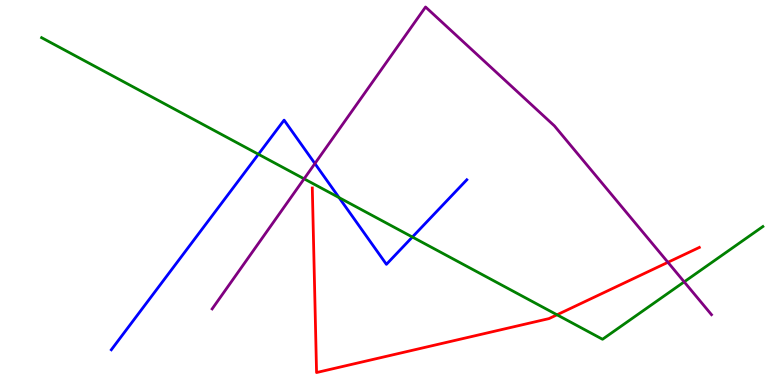[{'lines': ['blue', 'red'], 'intersections': []}, {'lines': ['green', 'red'], 'intersections': [{'x': 7.19, 'y': 1.82}]}, {'lines': ['purple', 'red'], 'intersections': [{'x': 8.62, 'y': 3.19}]}, {'lines': ['blue', 'green'], 'intersections': [{'x': 3.33, 'y': 5.99}, {'x': 4.38, 'y': 4.87}, {'x': 5.32, 'y': 3.84}]}, {'lines': ['blue', 'purple'], 'intersections': [{'x': 4.06, 'y': 5.75}]}, {'lines': ['green', 'purple'], 'intersections': [{'x': 3.92, 'y': 5.36}, {'x': 8.83, 'y': 2.68}]}]